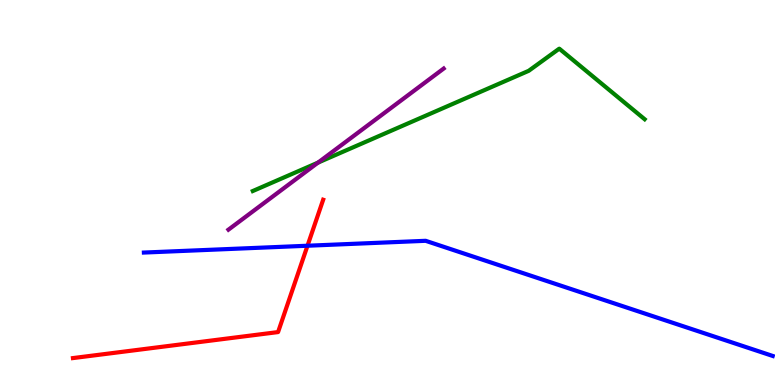[{'lines': ['blue', 'red'], 'intersections': [{'x': 3.97, 'y': 3.62}]}, {'lines': ['green', 'red'], 'intersections': []}, {'lines': ['purple', 'red'], 'intersections': []}, {'lines': ['blue', 'green'], 'intersections': []}, {'lines': ['blue', 'purple'], 'intersections': []}, {'lines': ['green', 'purple'], 'intersections': [{'x': 4.1, 'y': 5.78}]}]